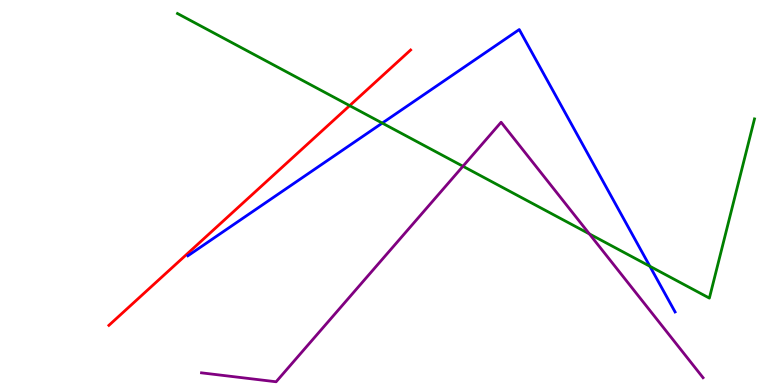[{'lines': ['blue', 'red'], 'intersections': []}, {'lines': ['green', 'red'], 'intersections': [{'x': 4.51, 'y': 7.26}]}, {'lines': ['purple', 'red'], 'intersections': []}, {'lines': ['blue', 'green'], 'intersections': [{'x': 4.93, 'y': 6.8}, {'x': 8.39, 'y': 3.08}]}, {'lines': ['blue', 'purple'], 'intersections': []}, {'lines': ['green', 'purple'], 'intersections': [{'x': 5.97, 'y': 5.68}, {'x': 7.6, 'y': 3.92}]}]